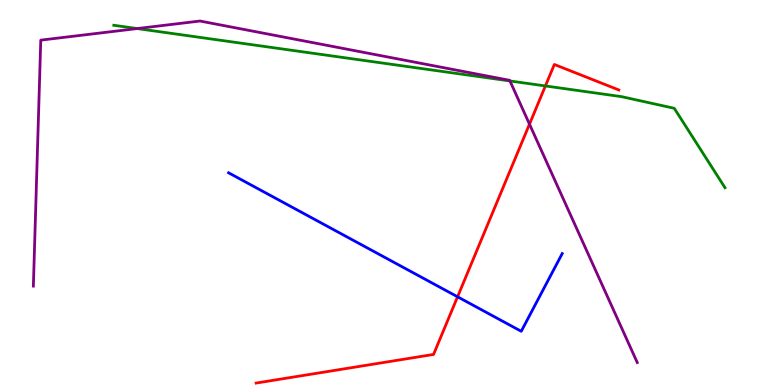[{'lines': ['blue', 'red'], 'intersections': [{'x': 5.9, 'y': 2.29}]}, {'lines': ['green', 'red'], 'intersections': [{'x': 7.04, 'y': 7.77}]}, {'lines': ['purple', 'red'], 'intersections': [{'x': 6.83, 'y': 6.78}]}, {'lines': ['blue', 'green'], 'intersections': []}, {'lines': ['blue', 'purple'], 'intersections': []}, {'lines': ['green', 'purple'], 'intersections': [{'x': 1.77, 'y': 9.26}, {'x': 6.58, 'y': 7.9}]}]